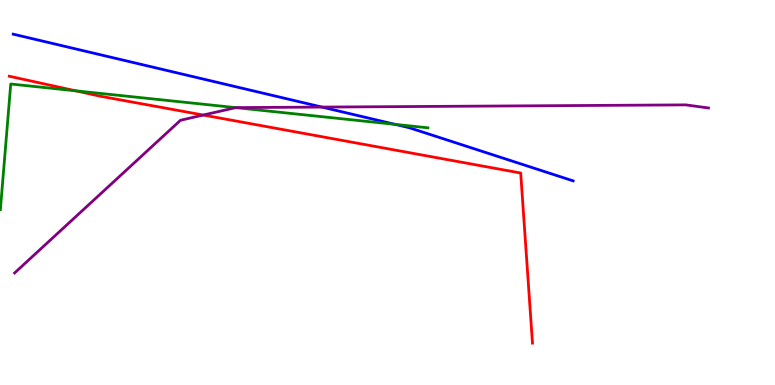[{'lines': ['blue', 'red'], 'intersections': []}, {'lines': ['green', 'red'], 'intersections': [{'x': 0.977, 'y': 7.64}]}, {'lines': ['purple', 'red'], 'intersections': [{'x': 2.62, 'y': 7.01}]}, {'lines': ['blue', 'green'], 'intersections': [{'x': 5.1, 'y': 6.77}]}, {'lines': ['blue', 'purple'], 'intersections': [{'x': 4.15, 'y': 7.22}]}, {'lines': ['green', 'purple'], 'intersections': [{'x': 3.04, 'y': 7.2}]}]